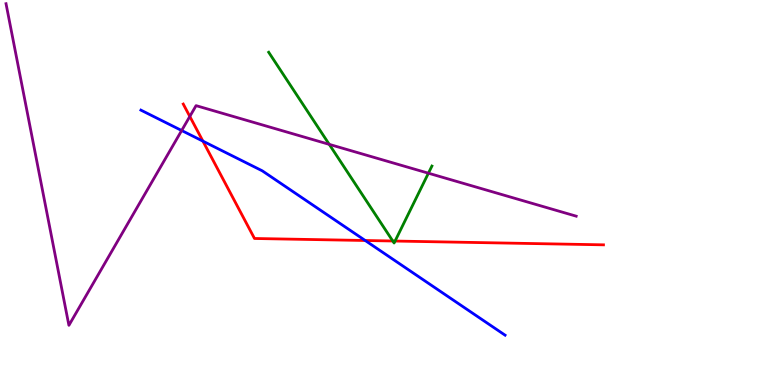[{'lines': ['blue', 'red'], 'intersections': [{'x': 2.62, 'y': 6.33}, {'x': 4.71, 'y': 3.75}]}, {'lines': ['green', 'red'], 'intersections': [{'x': 5.07, 'y': 3.74}, {'x': 5.1, 'y': 3.74}]}, {'lines': ['purple', 'red'], 'intersections': [{'x': 2.45, 'y': 6.98}]}, {'lines': ['blue', 'green'], 'intersections': []}, {'lines': ['blue', 'purple'], 'intersections': [{'x': 2.34, 'y': 6.61}]}, {'lines': ['green', 'purple'], 'intersections': [{'x': 4.25, 'y': 6.25}, {'x': 5.53, 'y': 5.5}]}]